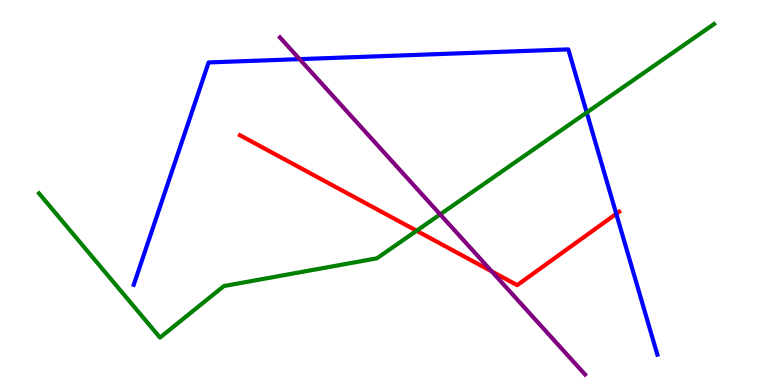[{'lines': ['blue', 'red'], 'intersections': [{'x': 7.95, 'y': 4.45}]}, {'lines': ['green', 'red'], 'intersections': [{'x': 5.38, 'y': 4.01}]}, {'lines': ['purple', 'red'], 'intersections': [{'x': 6.34, 'y': 2.95}]}, {'lines': ['blue', 'green'], 'intersections': [{'x': 7.57, 'y': 7.08}]}, {'lines': ['blue', 'purple'], 'intersections': [{'x': 3.87, 'y': 8.46}]}, {'lines': ['green', 'purple'], 'intersections': [{'x': 5.68, 'y': 4.43}]}]